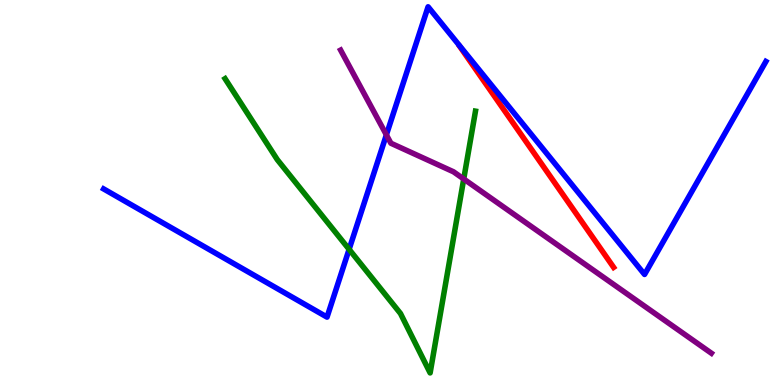[{'lines': ['blue', 'red'], 'intersections': []}, {'lines': ['green', 'red'], 'intersections': []}, {'lines': ['purple', 'red'], 'intersections': []}, {'lines': ['blue', 'green'], 'intersections': [{'x': 4.5, 'y': 3.52}]}, {'lines': ['blue', 'purple'], 'intersections': [{'x': 4.99, 'y': 6.5}]}, {'lines': ['green', 'purple'], 'intersections': [{'x': 5.98, 'y': 5.35}]}]